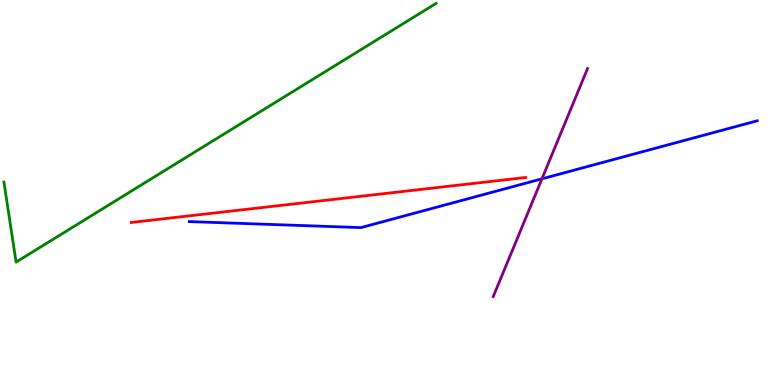[{'lines': ['blue', 'red'], 'intersections': []}, {'lines': ['green', 'red'], 'intersections': []}, {'lines': ['purple', 'red'], 'intersections': []}, {'lines': ['blue', 'green'], 'intersections': []}, {'lines': ['blue', 'purple'], 'intersections': [{'x': 6.99, 'y': 5.36}]}, {'lines': ['green', 'purple'], 'intersections': []}]